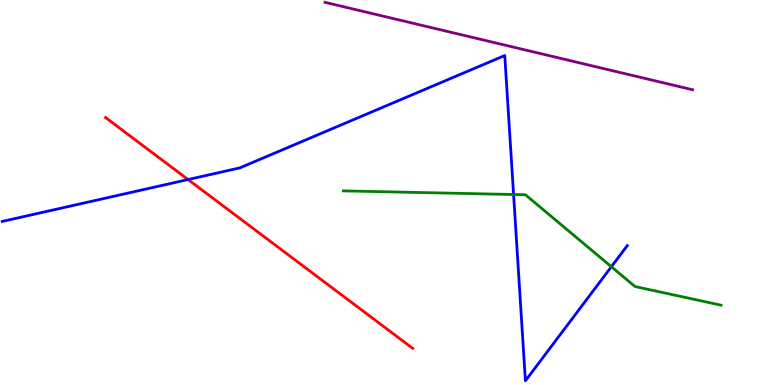[{'lines': ['blue', 'red'], 'intersections': [{'x': 2.43, 'y': 5.34}]}, {'lines': ['green', 'red'], 'intersections': []}, {'lines': ['purple', 'red'], 'intersections': []}, {'lines': ['blue', 'green'], 'intersections': [{'x': 6.63, 'y': 4.95}, {'x': 7.89, 'y': 3.07}]}, {'lines': ['blue', 'purple'], 'intersections': []}, {'lines': ['green', 'purple'], 'intersections': []}]